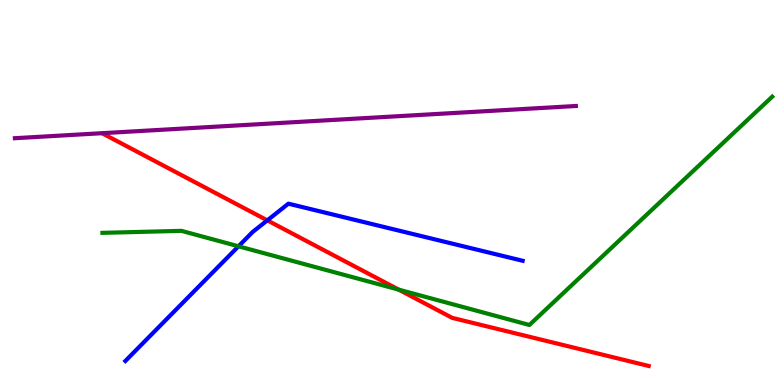[{'lines': ['blue', 'red'], 'intersections': [{'x': 3.45, 'y': 4.28}]}, {'lines': ['green', 'red'], 'intersections': [{'x': 5.14, 'y': 2.48}]}, {'lines': ['purple', 'red'], 'intersections': []}, {'lines': ['blue', 'green'], 'intersections': [{'x': 3.08, 'y': 3.6}]}, {'lines': ['blue', 'purple'], 'intersections': []}, {'lines': ['green', 'purple'], 'intersections': []}]